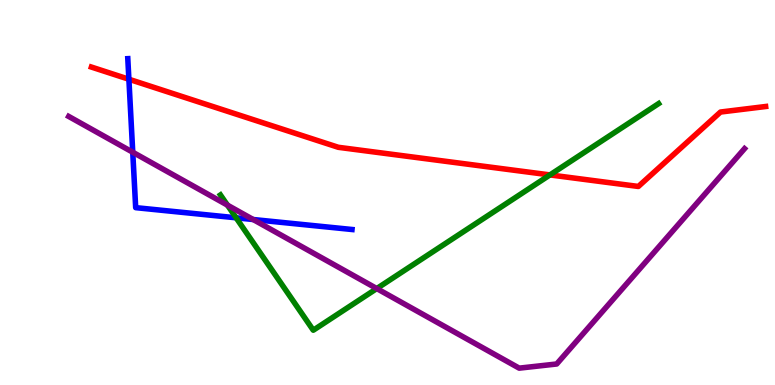[{'lines': ['blue', 'red'], 'intersections': [{'x': 1.66, 'y': 7.94}]}, {'lines': ['green', 'red'], 'intersections': [{'x': 7.1, 'y': 5.46}]}, {'lines': ['purple', 'red'], 'intersections': []}, {'lines': ['blue', 'green'], 'intersections': [{'x': 3.05, 'y': 4.34}]}, {'lines': ['blue', 'purple'], 'intersections': [{'x': 1.71, 'y': 6.05}, {'x': 3.27, 'y': 4.3}]}, {'lines': ['green', 'purple'], 'intersections': [{'x': 2.93, 'y': 4.67}, {'x': 4.86, 'y': 2.5}]}]